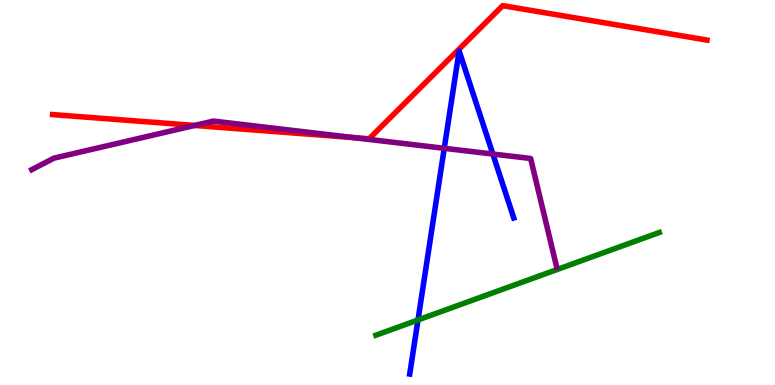[{'lines': ['blue', 'red'], 'intersections': []}, {'lines': ['green', 'red'], 'intersections': []}, {'lines': ['purple', 'red'], 'intersections': [{'x': 2.51, 'y': 6.74}, {'x': 4.56, 'y': 6.43}]}, {'lines': ['blue', 'green'], 'intersections': [{'x': 5.39, 'y': 1.69}]}, {'lines': ['blue', 'purple'], 'intersections': [{'x': 5.73, 'y': 6.15}, {'x': 6.36, 'y': 6.0}]}, {'lines': ['green', 'purple'], 'intersections': []}]